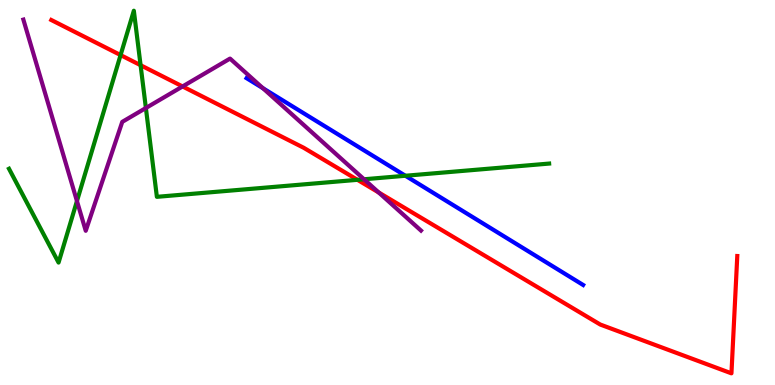[{'lines': ['blue', 'red'], 'intersections': []}, {'lines': ['green', 'red'], 'intersections': [{'x': 1.56, 'y': 8.57}, {'x': 1.81, 'y': 8.31}, {'x': 4.61, 'y': 5.33}]}, {'lines': ['purple', 'red'], 'intersections': [{'x': 2.36, 'y': 7.75}, {'x': 4.89, 'y': 5.0}]}, {'lines': ['blue', 'green'], 'intersections': [{'x': 5.23, 'y': 5.43}]}, {'lines': ['blue', 'purple'], 'intersections': [{'x': 3.39, 'y': 7.71}]}, {'lines': ['green', 'purple'], 'intersections': [{'x': 0.993, 'y': 4.78}, {'x': 1.88, 'y': 7.19}, {'x': 4.7, 'y': 5.34}]}]